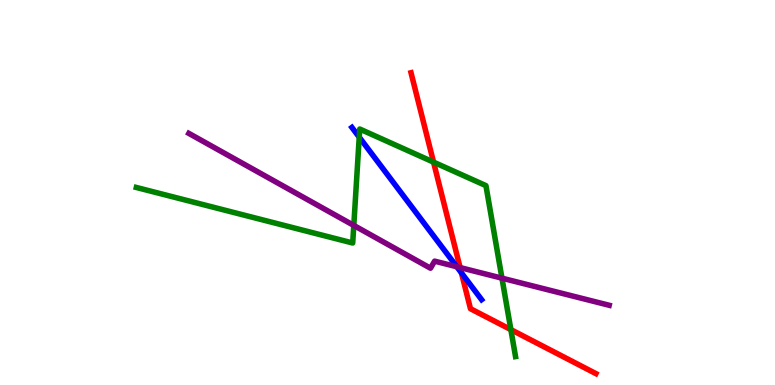[{'lines': ['blue', 'red'], 'intersections': [{'x': 5.95, 'y': 2.91}]}, {'lines': ['green', 'red'], 'intersections': [{'x': 5.59, 'y': 5.79}, {'x': 6.59, 'y': 1.44}]}, {'lines': ['purple', 'red'], 'intersections': [{'x': 5.94, 'y': 3.05}]}, {'lines': ['blue', 'green'], 'intersections': [{'x': 4.64, 'y': 6.44}]}, {'lines': ['blue', 'purple'], 'intersections': [{'x': 5.89, 'y': 3.07}]}, {'lines': ['green', 'purple'], 'intersections': [{'x': 4.57, 'y': 4.14}, {'x': 6.48, 'y': 2.77}]}]